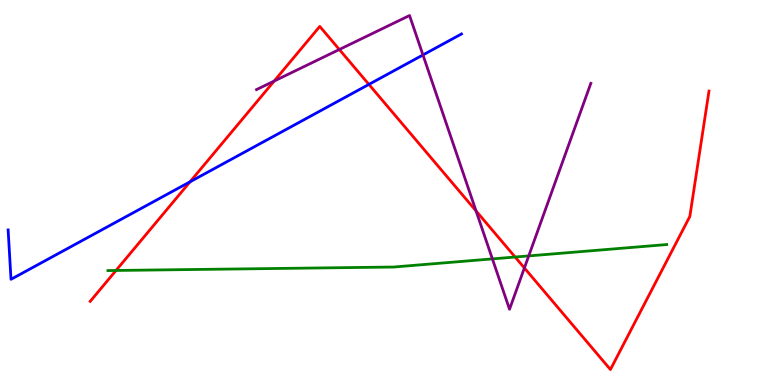[{'lines': ['blue', 'red'], 'intersections': [{'x': 2.45, 'y': 5.28}, {'x': 4.76, 'y': 7.81}]}, {'lines': ['green', 'red'], 'intersections': [{'x': 1.5, 'y': 2.98}, {'x': 6.65, 'y': 3.32}]}, {'lines': ['purple', 'red'], 'intersections': [{'x': 3.54, 'y': 7.89}, {'x': 4.38, 'y': 8.71}, {'x': 6.14, 'y': 4.52}, {'x': 6.77, 'y': 3.04}]}, {'lines': ['blue', 'green'], 'intersections': []}, {'lines': ['blue', 'purple'], 'intersections': [{'x': 5.46, 'y': 8.57}]}, {'lines': ['green', 'purple'], 'intersections': [{'x': 6.35, 'y': 3.28}, {'x': 6.82, 'y': 3.35}]}]